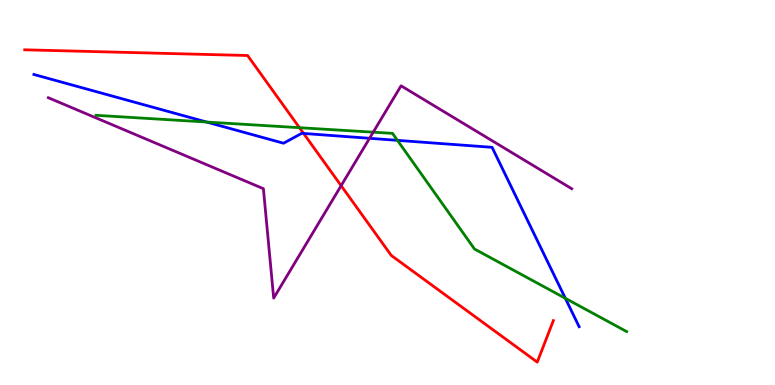[{'lines': ['blue', 'red'], 'intersections': [{'x': 3.92, 'y': 6.53}]}, {'lines': ['green', 'red'], 'intersections': [{'x': 3.86, 'y': 6.68}]}, {'lines': ['purple', 'red'], 'intersections': [{'x': 4.4, 'y': 5.18}]}, {'lines': ['blue', 'green'], 'intersections': [{'x': 2.67, 'y': 6.83}, {'x': 5.13, 'y': 6.35}, {'x': 7.29, 'y': 2.25}]}, {'lines': ['blue', 'purple'], 'intersections': [{'x': 4.77, 'y': 6.41}]}, {'lines': ['green', 'purple'], 'intersections': [{'x': 4.82, 'y': 6.57}]}]